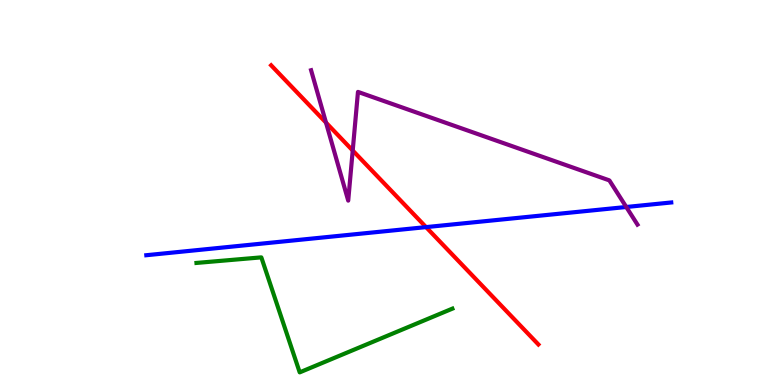[{'lines': ['blue', 'red'], 'intersections': [{'x': 5.5, 'y': 4.1}]}, {'lines': ['green', 'red'], 'intersections': []}, {'lines': ['purple', 'red'], 'intersections': [{'x': 4.21, 'y': 6.82}, {'x': 4.55, 'y': 6.09}]}, {'lines': ['blue', 'green'], 'intersections': []}, {'lines': ['blue', 'purple'], 'intersections': [{'x': 8.08, 'y': 4.62}]}, {'lines': ['green', 'purple'], 'intersections': []}]